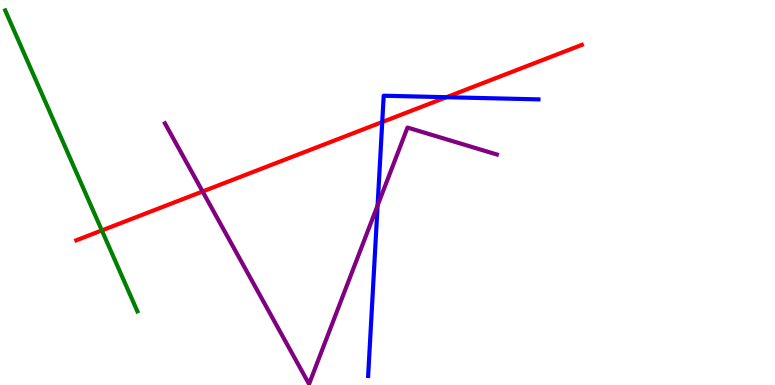[{'lines': ['blue', 'red'], 'intersections': [{'x': 4.93, 'y': 6.83}, {'x': 5.76, 'y': 7.48}]}, {'lines': ['green', 'red'], 'intersections': [{'x': 1.31, 'y': 4.01}]}, {'lines': ['purple', 'red'], 'intersections': [{'x': 2.61, 'y': 5.03}]}, {'lines': ['blue', 'green'], 'intersections': []}, {'lines': ['blue', 'purple'], 'intersections': [{'x': 4.87, 'y': 4.66}]}, {'lines': ['green', 'purple'], 'intersections': []}]